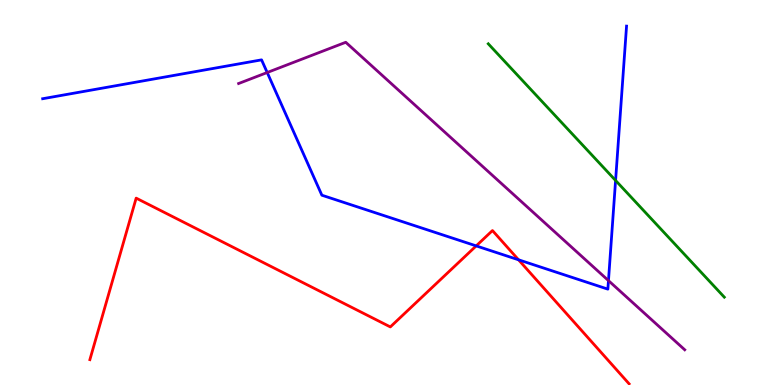[{'lines': ['blue', 'red'], 'intersections': [{'x': 6.14, 'y': 3.61}, {'x': 6.69, 'y': 3.25}]}, {'lines': ['green', 'red'], 'intersections': []}, {'lines': ['purple', 'red'], 'intersections': []}, {'lines': ['blue', 'green'], 'intersections': [{'x': 7.94, 'y': 5.31}]}, {'lines': ['blue', 'purple'], 'intersections': [{'x': 3.45, 'y': 8.12}, {'x': 7.85, 'y': 2.71}]}, {'lines': ['green', 'purple'], 'intersections': []}]